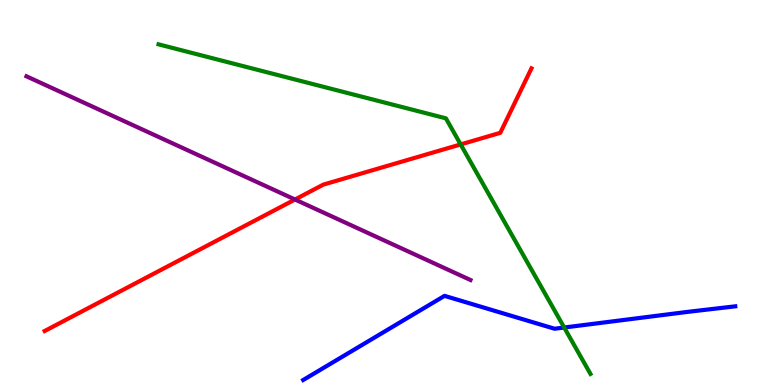[{'lines': ['blue', 'red'], 'intersections': []}, {'lines': ['green', 'red'], 'intersections': [{'x': 5.94, 'y': 6.25}]}, {'lines': ['purple', 'red'], 'intersections': [{'x': 3.81, 'y': 4.82}]}, {'lines': ['blue', 'green'], 'intersections': [{'x': 7.28, 'y': 1.49}]}, {'lines': ['blue', 'purple'], 'intersections': []}, {'lines': ['green', 'purple'], 'intersections': []}]